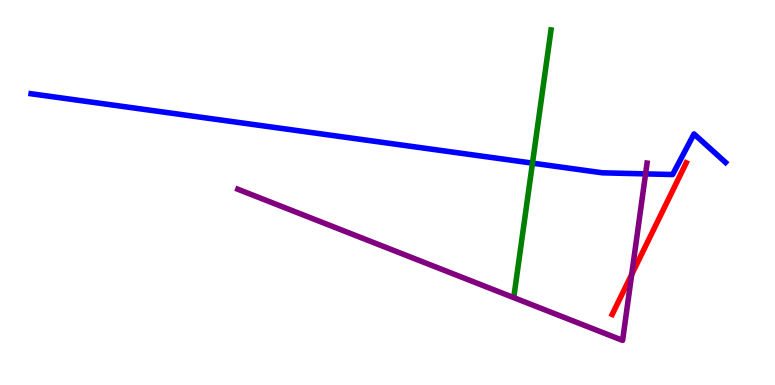[{'lines': ['blue', 'red'], 'intersections': []}, {'lines': ['green', 'red'], 'intersections': []}, {'lines': ['purple', 'red'], 'intersections': [{'x': 8.15, 'y': 2.87}]}, {'lines': ['blue', 'green'], 'intersections': [{'x': 6.87, 'y': 5.76}]}, {'lines': ['blue', 'purple'], 'intersections': [{'x': 8.33, 'y': 5.48}]}, {'lines': ['green', 'purple'], 'intersections': []}]